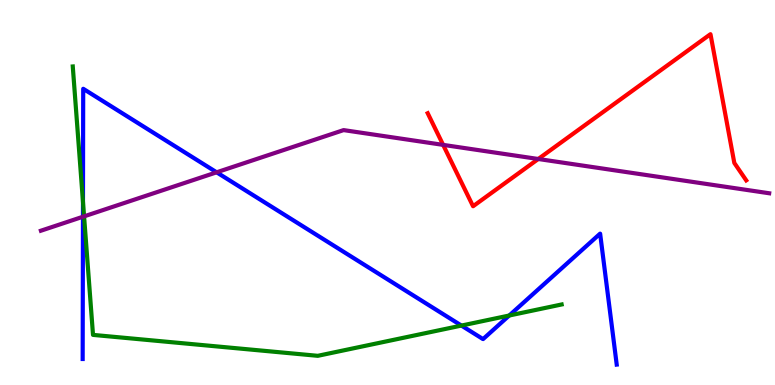[{'lines': ['blue', 'red'], 'intersections': []}, {'lines': ['green', 'red'], 'intersections': []}, {'lines': ['purple', 'red'], 'intersections': [{'x': 5.72, 'y': 6.24}, {'x': 6.95, 'y': 5.87}]}, {'lines': ['blue', 'green'], 'intersections': [{'x': 1.07, 'y': 4.75}, {'x': 5.95, 'y': 1.54}, {'x': 6.57, 'y': 1.81}]}, {'lines': ['blue', 'purple'], 'intersections': [{'x': 1.07, 'y': 4.37}, {'x': 2.8, 'y': 5.52}]}, {'lines': ['green', 'purple'], 'intersections': [{'x': 1.08, 'y': 4.38}]}]